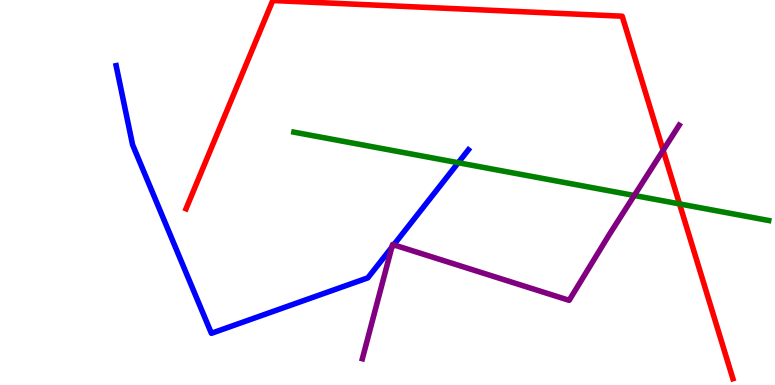[{'lines': ['blue', 'red'], 'intersections': []}, {'lines': ['green', 'red'], 'intersections': [{'x': 8.77, 'y': 4.7}]}, {'lines': ['purple', 'red'], 'intersections': [{'x': 8.56, 'y': 6.1}]}, {'lines': ['blue', 'green'], 'intersections': [{'x': 5.91, 'y': 5.77}]}, {'lines': ['blue', 'purple'], 'intersections': [{'x': 5.06, 'y': 3.58}, {'x': 5.08, 'y': 3.64}]}, {'lines': ['green', 'purple'], 'intersections': [{'x': 8.18, 'y': 4.92}]}]